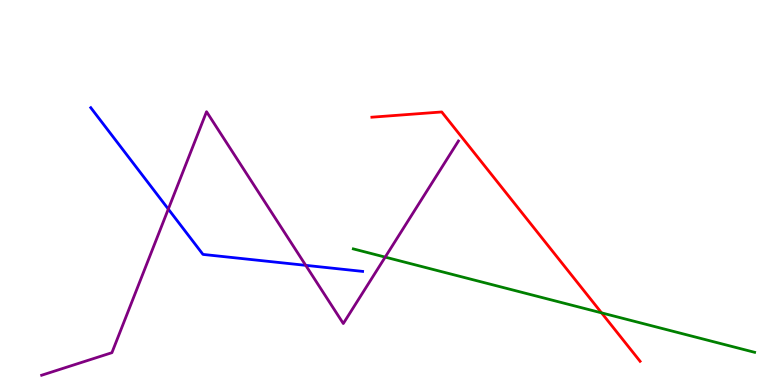[{'lines': ['blue', 'red'], 'intersections': []}, {'lines': ['green', 'red'], 'intersections': [{'x': 7.76, 'y': 1.87}]}, {'lines': ['purple', 'red'], 'intersections': []}, {'lines': ['blue', 'green'], 'intersections': []}, {'lines': ['blue', 'purple'], 'intersections': [{'x': 2.17, 'y': 4.57}, {'x': 3.94, 'y': 3.11}]}, {'lines': ['green', 'purple'], 'intersections': [{'x': 4.97, 'y': 3.32}]}]